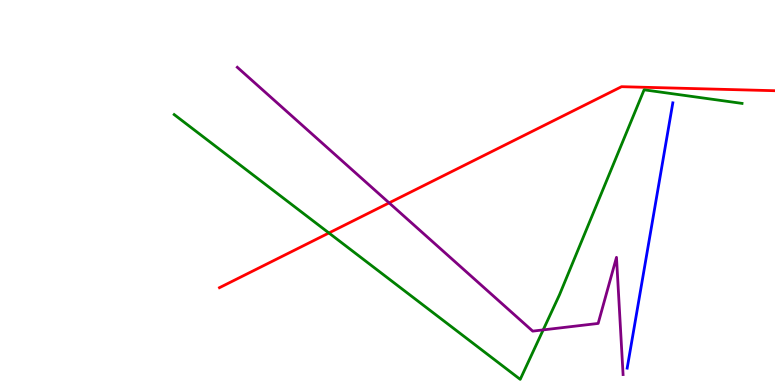[{'lines': ['blue', 'red'], 'intersections': []}, {'lines': ['green', 'red'], 'intersections': [{'x': 4.24, 'y': 3.95}]}, {'lines': ['purple', 'red'], 'intersections': [{'x': 5.02, 'y': 4.73}]}, {'lines': ['blue', 'green'], 'intersections': []}, {'lines': ['blue', 'purple'], 'intersections': []}, {'lines': ['green', 'purple'], 'intersections': [{'x': 7.01, 'y': 1.43}]}]